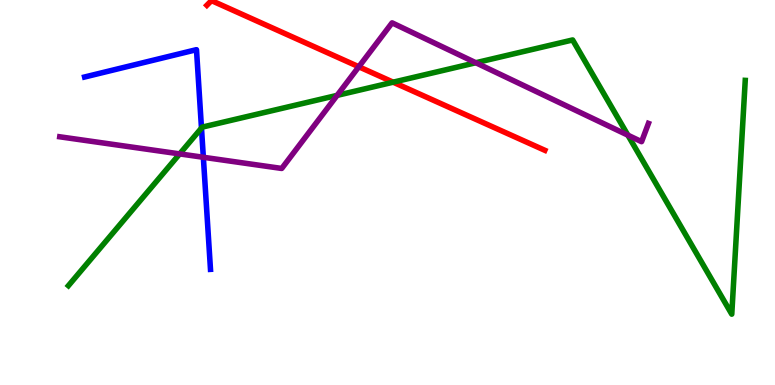[{'lines': ['blue', 'red'], 'intersections': []}, {'lines': ['green', 'red'], 'intersections': [{'x': 5.07, 'y': 7.87}]}, {'lines': ['purple', 'red'], 'intersections': [{'x': 4.63, 'y': 8.27}]}, {'lines': ['blue', 'green'], 'intersections': [{'x': 2.6, 'y': 6.67}]}, {'lines': ['blue', 'purple'], 'intersections': [{'x': 2.62, 'y': 5.91}]}, {'lines': ['green', 'purple'], 'intersections': [{'x': 2.32, 'y': 6.0}, {'x': 4.35, 'y': 7.52}, {'x': 6.14, 'y': 8.37}, {'x': 8.1, 'y': 6.49}]}]